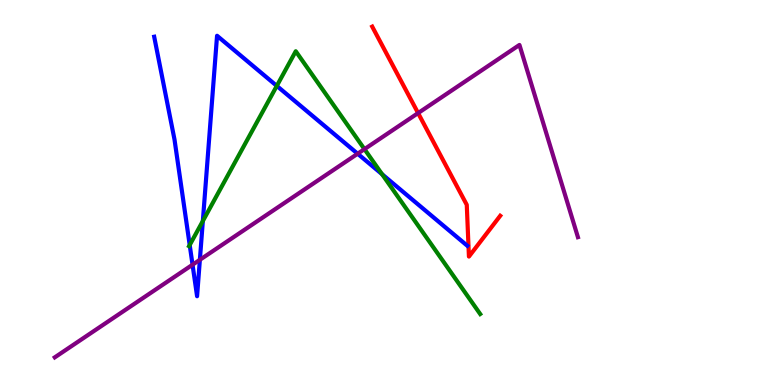[{'lines': ['blue', 'red'], 'intersections': []}, {'lines': ['green', 'red'], 'intersections': []}, {'lines': ['purple', 'red'], 'intersections': [{'x': 5.39, 'y': 7.06}]}, {'lines': ['blue', 'green'], 'intersections': [{'x': 2.45, 'y': 3.64}, {'x': 2.62, 'y': 4.26}, {'x': 3.57, 'y': 7.77}, {'x': 4.93, 'y': 5.47}]}, {'lines': ['blue', 'purple'], 'intersections': [{'x': 2.48, 'y': 3.12}, {'x': 2.58, 'y': 3.25}, {'x': 4.61, 'y': 6.01}]}, {'lines': ['green', 'purple'], 'intersections': [{'x': 4.7, 'y': 6.13}]}]